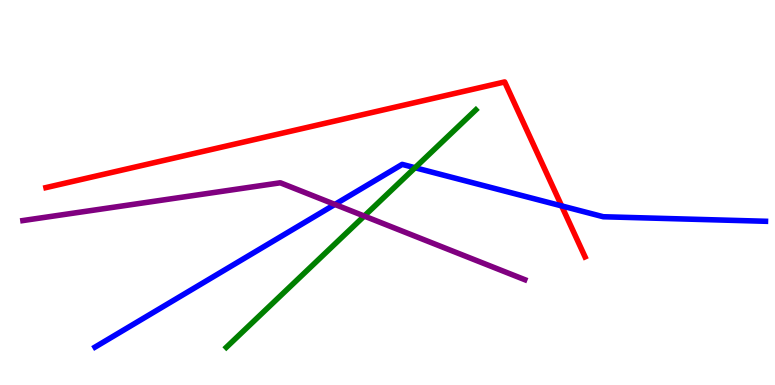[{'lines': ['blue', 'red'], 'intersections': [{'x': 7.25, 'y': 4.65}]}, {'lines': ['green', 'red'], 'intersections': []}, {'lines': ['purple', 'red'], 'intersections': []}, {'lines': ['blue', 'green'], 'intersections': [{'x': 5.36, 'y': 5.64}]}, {'lines': ['blue', 'purple'], 'intersections': [{'x': 4.32, 'y': 4.69}]}, {'lines': ['green', 'purple'], 'intersections': [{'x': 4.7, 'y': 4.39}]}]